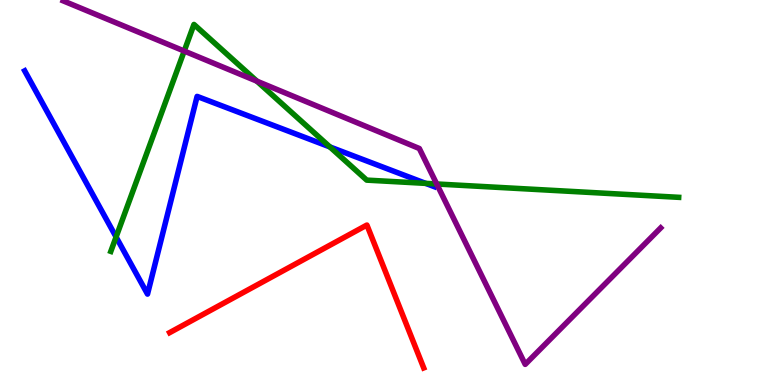[{'lines': ['blue', 'red'], 'intersections': []}, {'lines': ['green', 'red'], 'intersections': []}, {'lines': ['purple', 'red'], 'intersections': []}, {'lines': ['blue', 'green'], 'intersections': [{'x': 1.5, 'y': 3.84}, {'x': 4.26, 'y': 6.18}, {'x': 5.49, 'y': 5.24}]}, {'lines': ['blue', 'purple'], 'intersections': []}, {'lines': ['green', 'purple'], 'intersections': [{'x': 2.38, 'y': 8.67}, {'x': 3.32, 'y': 7.89}, {'x': 5.64, 'y': 5.22}]}]